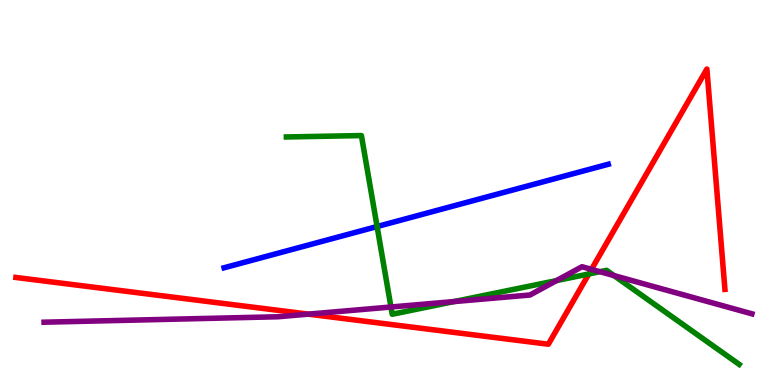[{'lines': ['blue', 'red'], 'intersections': []}, {'lines': ['green', 'red'], 'intersections': [{'x': 7.6, 'y': 2.88}]}, {'lines': ['purple', 'red'], 'intersections': [{'x': 3.98, 'y': 1.84}, {'x': 7.63, 'y': 3.0}]}, {'lines': ['blue', 'green'], 'intersections': [{'x': 4.87, 'y': 4.12}]}, {'lines': ['blue', 'purple'], 'intersections': []}, {'lines': ['green', 'purple'], 'intersections': [{'x': 5.04, 'y': 2.03}, {'x': 5.86, 'y': 2.17}, {'x': 7.18, 'y': 2.71}, {'x': 7.74, 'y': 2.94}, {'x': 7.92, 'y': 2.84}]}]